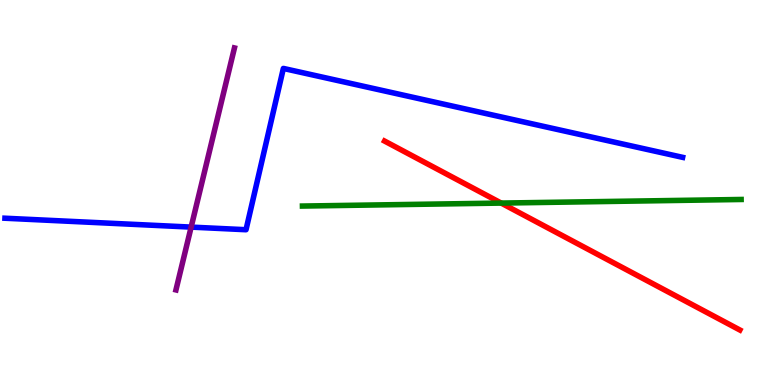[{'lines': ['blue', 'red'], 'intersections': []}, {'lines': ['green', 'red'], 'intersections': [{'x': 6.47, 'y': 4.73}]}, {'lines': ['purple', 'red'], 'intersections': []}, {'lines': ['blue', 'green'], 'intersections': []}, {'lines': ['blue', 'purple'], 'intersections': [{'x': 2.47, 'y': 4.1}]}, {'lines': ['green', 'purple'], 'intersections': []}]